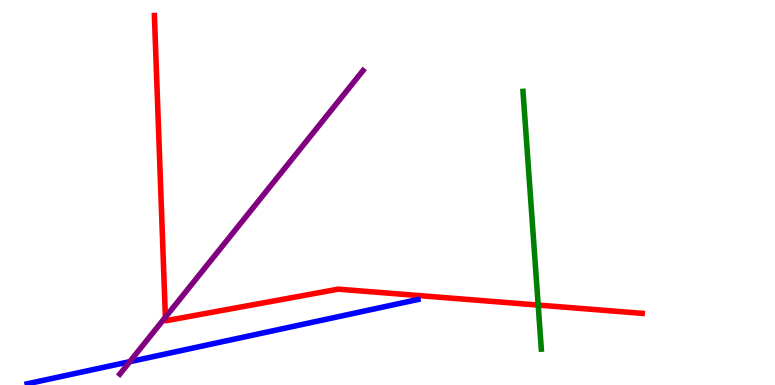[{'lines': ['blue', 'red'], 'intersections': []}, {'lines': ['green', 'red'], 'intersections': [{'x': 6.94, 'y': 2.08}]}, {'lines': ['purple', 'red'], 'intersections': [{'x': 2.13, 'y': 1.76}]}, {'lines': ['blue', 'green'], 'intersections': []}, {'lines': ['blue', 'purple'], 'intersections': [{'x': 1.67, 'y': 0.606}]}, {'lines': ['green', 'purple'], 'intersections': []}]